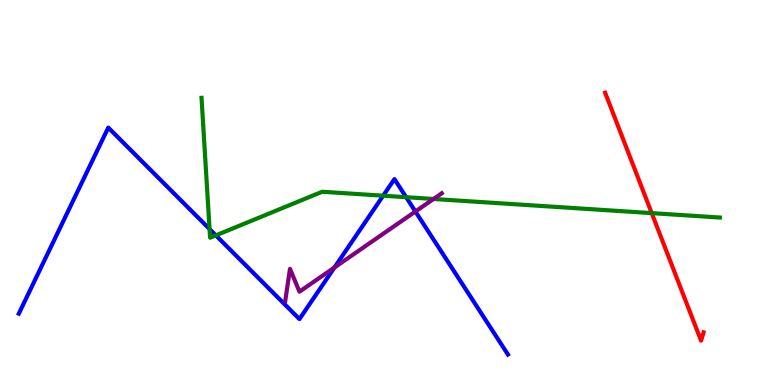[{'lines': ['blue', 'red'], 'intersections': []}, {'lines': ['green', 'red'], 'intersections': [{'x': 8.41, 'y': 4.46}]}, {'lines': ['purple', 'red'], 'intersections': []}, {'lines': ['blue', 'green'], 'intersections': [{'x': 2.7, 'y': 4.05}, {'x': 2.79, 'y': 3.89}, {'x': 4.94, 'y': 4.92}, {'x': 5.24, 'y': 4.88}]}, {'lines': ['blue', 'purple'], 'intersections': [{'x': 4.32, 'y': 3.05}, {'x': 5.36, 'y': 4.51}]}, {'lines': ['green', 'purple'], 'intersections': [{'x': 5.59, 'y': 4.83}]}]